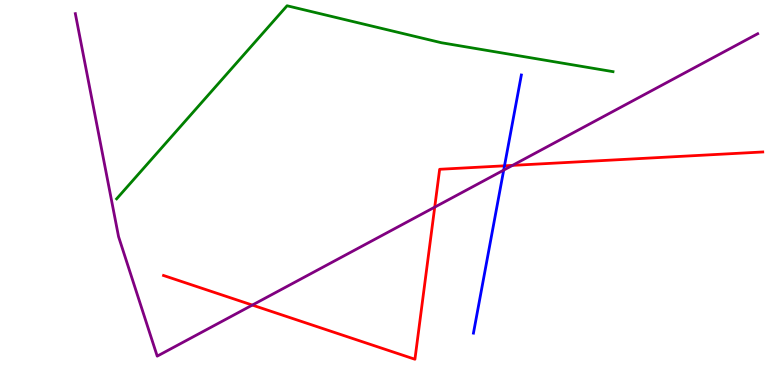[{'lines': ['blue', 'red'], 'intersections': [{'x': 6.51, 'y': 5.69}]}, {'lines': ['green', 'red'], 'intersections': []}, {'lines': ['purple', 'red'], 'intersections': [{'x': 3.26, 'y': 2.08}, {'x': 5.61, 'y': 4.62}, {'x': 6.61, 'y': 5.7}]}, {'lines': ['blue', 'green'], 'intersections': []}, {'lines': ['blue', 'purple'], 'intersections': [{'x': 6.5, 'y': 5.58}]}, {'lines': ['green', 'purple'], 'intersections': []}]